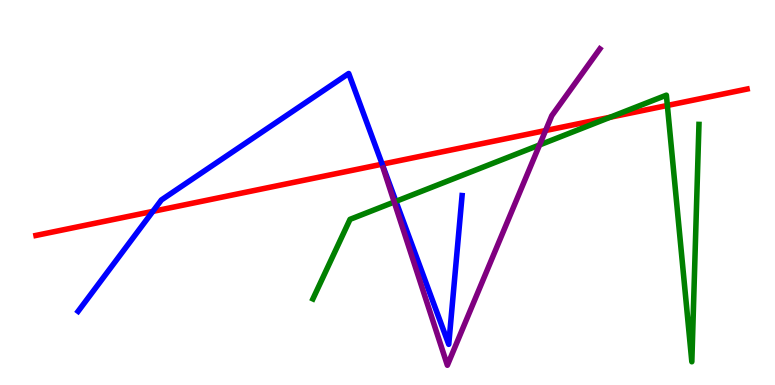[{'lines': ['blue', 'red'], 'intersections': [{'x': 1.97, 'y': 4.51}, {'x': 4.93, 'y': 5.74}]}, {'lines': ['green', 'red'], 'intersections': [{'x': 7.87, 'y': 6.95}, {'x': 8.61, 'y': 7.26}]}, {'lines': ['purple', 'red'], 'intersections': [{'x': 7.04, 'y': 6.61}]}, {'lines': ['blue', 'green'], 'intersections': [{'x': 5.11, 'y': 4.77}]}, {'lines': ['blue', 'purple'], 'intersections': []}, {'lines': ['green', 'purple'], 'intersections': [{'x': 5.09, 'y': 4.75}, {'x': 6.96, 'y': 6.23}]}]